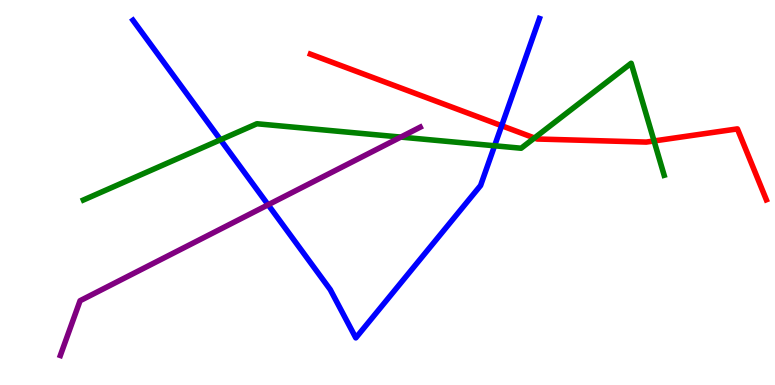[{'lines': ['blue', 'red'], 'intersections': [{'x': 6.47, 'y': 6.73}]}, {'lines': ['green', 'red'], 'intersections': [{'x': 6.9, 'y': 6.42}, {'x': 8.44, 'y': 6.34}]}, {'lines': ['purple', 'red'], 'intersections': []}, {'lines': ['blue', 'green'], 'intersections': [{'x': 2.85, 'y': 6.37}, {'x': 6.38, 'y': 6.21}]}, {'lines': ['blue', 'purple'], 'intersections': [{'x': 3.46, 'y': 4.68}]}, {'lines': ['green', 'purple'], 'intersections': [{'x': 5.17, 'y': 6.44}]}]